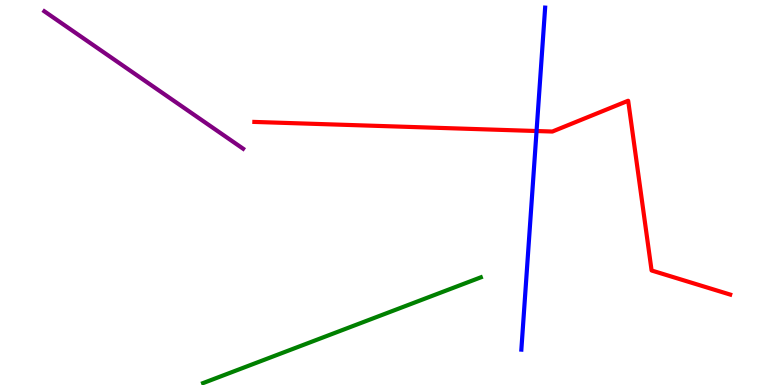[{'lines': ['blue', 'red'], 'intersections': [{'x': 6.92, 'y': 6.6}]}, {'lines': ['green', 'red'], 'intersections': []}, {'lines': ['purple', 'red'], 'intersections': []}, {'lines': ['blue', 'green'], 'intersections': []}, {'lines': ['blue', 'purple'], 'intersections': []}, {'lines': ['green', 'purple'], 'intersections': []}]